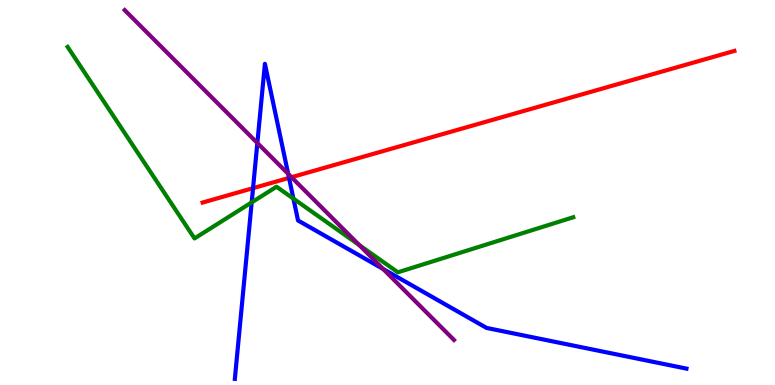[{'lines': ['blue', 'red'], 'intersections': [{'x': 3.27, 'y': 5.11}, {'x': 3.73, 'y': 5.38}]}, {'lines': ['green', 'red'], 'intersections': []}, {'lines': ['purple', 'red'], 'intersections': [{'x': 3.76, 'y': 5.4}]}, {'lines': ['blue', 'green'], 'intersections': [{'x': 3.25, 'y': 4.74}, {'x': 3.79, 'y': 4.84}]}, {'lines': ['blue', 'purple'], 'intersections': [{'x': 3.32, 'y': 6.29}, {'x': 3.72, 'y': 5.48}, {'x': 4.94, 'y': 3.01}]}, {'lines': ['green', 'purple'], 'intersections': [{'x': 4.64, 'y': 3.64}]}]